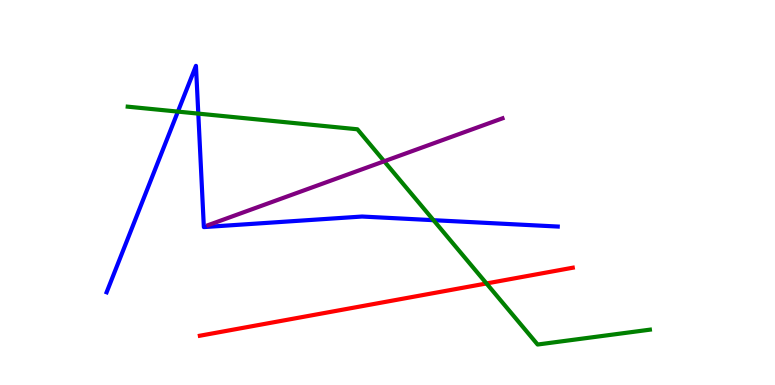[{'lines': ['blue', 'red'], 'intersections': []}, {'lines': ['green', 'red'], 'intersections': [{'x': 6.28, 'y': 2.64}]}, {'lines': ['purple', 'red'], 'intersections': []}, {'lines': ['blue', 'green'], 'intersections': [{'x': 2.3, 'y': 7.1}, {'x': 2.56, 'y': 7.05}, {'x': 5.59, 'y': 4.28}]}, {'lines': ['blue', 'purple'], 'intersections': []}, {'lines': ['green', 'purple'], 'intersections': [{'x': 4.96, 'y': 5.81}]}]